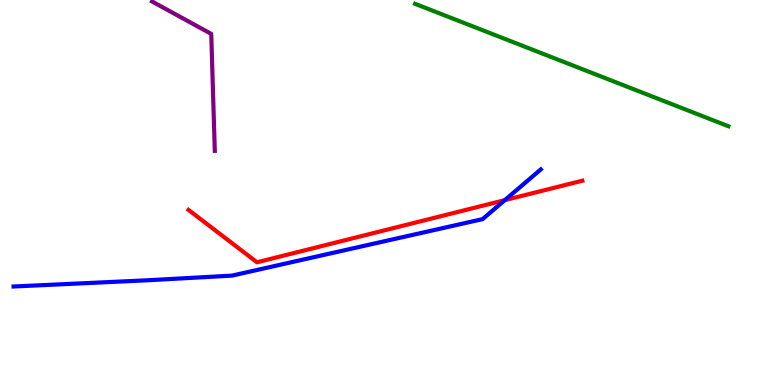[{'lines': ['blue', 'red'], 'intersections': [{'x': 6.51, 'y': 4.8}]}, {'lines': ['green', 'red'], 'intersections': []}, {'lines': ['purple', 'red'], 'intersections': []}, {'lines': ['blue', 'green'], 'intersections': []}, {'lines': ['blue', 'purple'], 'intersections': []}, {'lines': ['green', 'purple'], 'intersections': []}]